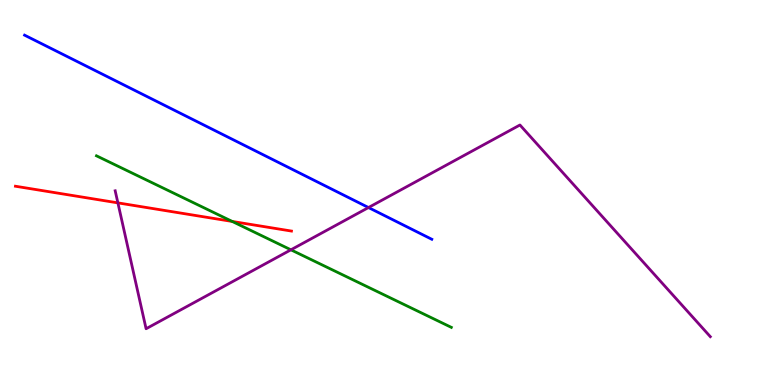[{'lines': ['blue', 'red'], 'intersections': []}, {'lines': ['green', 'red'], 'intersections': [{'x': 3.0, 'y': 4.25}]}, {'lines': ['purple', 'red'], 'intersections': [{'x': 1.52, 'y': 4.73}]}, {'lines': ['blue', 'green'], 'intersections': []}, {'lines': ['blue', 'purple'], 'intersections': [{'x': 4.75, 'y': 4.61}]}, {'lines': ['green', 'purple'], 'intersections': [{'x': 3.75, 'y': 3.51}]}]